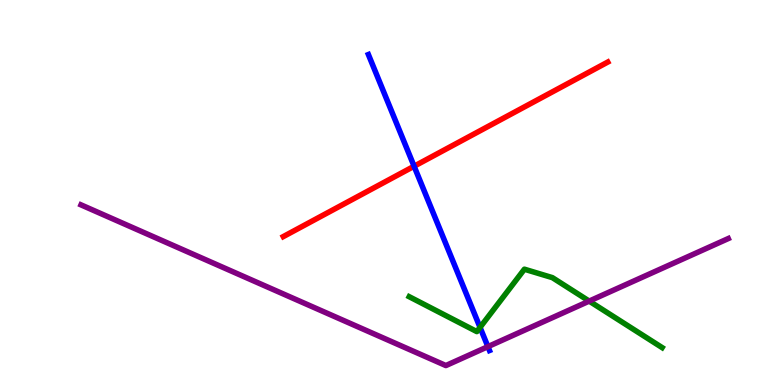[{'lines': ['blue', 'red'], 'intersections': [{'x': 5.34, 'y': 5.68}]}, {'lines': ['green', 'red'], 'intersections': []}, {'lines': ['purple', 'red'], 'intersections': []}, {'lines': ['blue', 'green'], 'intersections': [{'x': 6.19, 'y': 1.5}]}, {'lines': ['blue', 'purple'], 'intersections': [{'x': 6.3, 'y': 0.996}]}, {'lines': ['green', 'purple'], 'intersections': [{'x': 7.6, 'y': 2.18}]}]